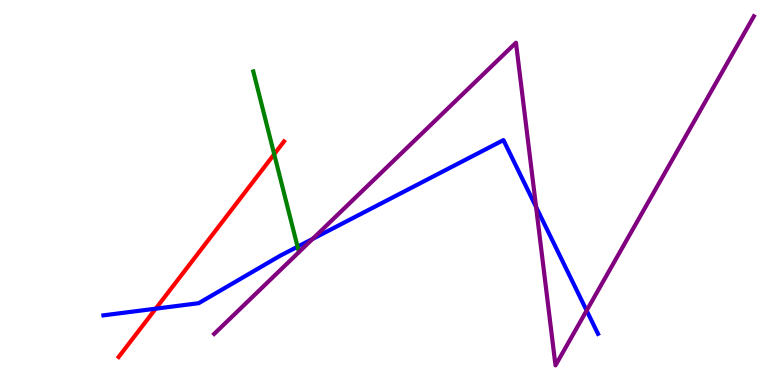[{'lines': ['blue', 'red'], 'intersections': [{'x': 2.01, 'y': 1.98}]}, {'lines': ['green', 'red'], 'intersections': [{'x': 3.54, 'y': 5.99}]}, {'lines': ['purple', 'red'], 'intersections': []}, {'lines': ['blue', 'green'], 'intersections': [{'x': 3.84, 'y': 3.59}]}, {'lines': ['blue', 'purple'], 'intersections': [{'x': 4.03, 'y': 3.79}, {'x': 6.92, 'y': 4.62}, {'x': 7.57, 'y': 1.93}]}, {'lines': ['green', 'purple'], 'intersections': []}]